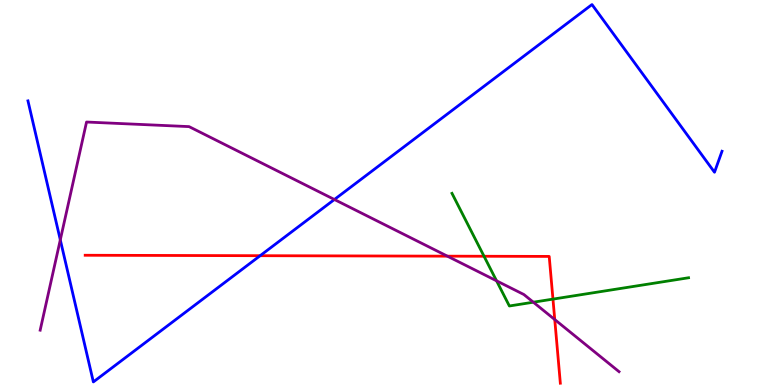[{'lines': ['blue', 'red'], 'intersections': [{'x': 3.36, 'y': 3.36}]}, {'lines': ['green', 'red'], 'intersections': [{'x': 6.25, 'y': 3.34}, {'x': 7.13, 'y': 2.23}]}, {'lines': ['purple', 'red'], 'intersections': [{'x': 5.77, 'y': 3.35}, {'x': 7.16, 'y': 1.7}]}, {'lines': ['blue', 'green'], 'intersections': []}, {'lines': ['blue', 'purple'], 'intersections': [{'x': 0.778, 'y': 3.77}, {'x': 4.31, 'y': 4.82}]}, {'lines': ['green', 'purple'], 'intersections': [{'x': 6.41, 'y': 2.71}, {'x': 6.88, 'y': 2.15}]}]